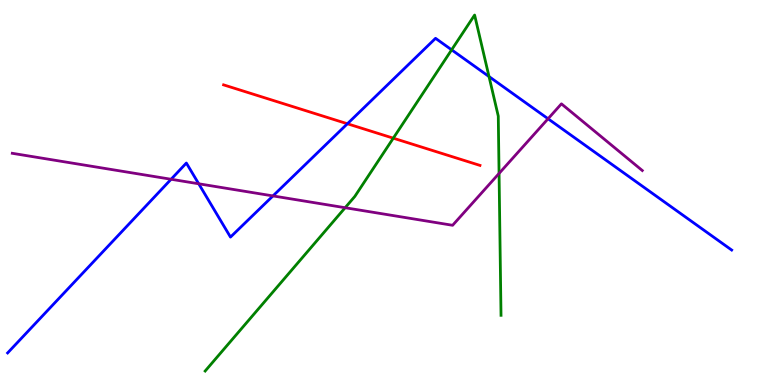[{'lines': ['blue', 'red'], 'intersections': [{'x': 4.48, 'y': 6.79}]}, {'lines': ['green', 'red'], 'intersections': [{'x': 5.07, 'y': 6.41}]}, {'lines': ['purple', 'red'], 'intersections': []}, {'lines': ['blue', 'green'], 'intersections': [{'x': 5.83, 'y': 8.71}, {'x': 6.31, 'y': 8.01}]}, {'lines': ['blue', 'purple'], 'intersections': [{'x': 2.21, 'y': 5.34}, {'x': 2.56, 'y': 5.23}, {'x': 3.52, 'y': 4.91}, {'x': 7.07, 'y': 6.92}]}, {'lines': ['green', 'purple'], 'intersections': [{'x': 4.45, 'y': 4.6}, {'x': 6.44, 'y': 5.5}]}]